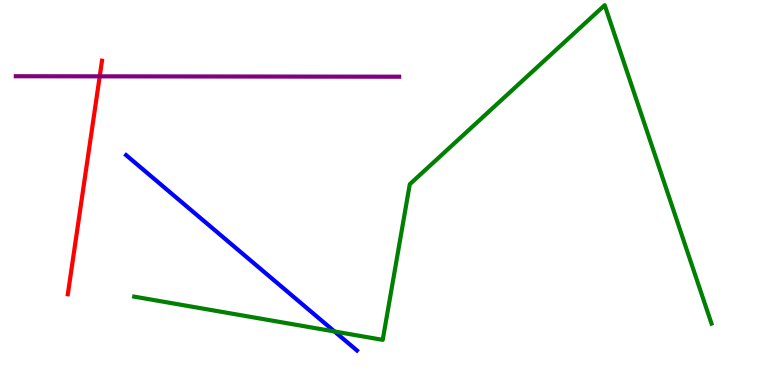[{'lines': ['blue', 'red'], 'intersections': []}, {'lines': ['green', 'red'], 'intersections': []}, {'lines': ['purple', 'red'], 'intersections': [{'x': 1.29, 'y': 8.02}]}, {'lines': ['blue', 'green'], 'intersections': [{'x': 4.32, 'y': 1.39}]}, {'lines': ['blue', 'purple'], 'intersections': []}, {'lines': ['green', 'purple'], 'intersections': []}]